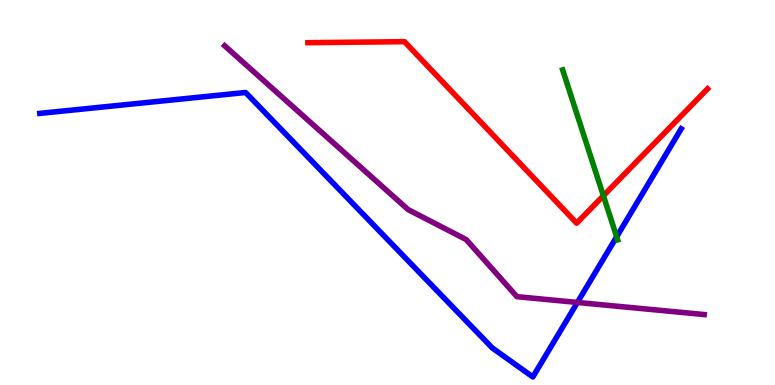[{'lines': ['blue', 'red'], 'intersections': []}, {'lines': ['green', 'red'], 'intersections': [{'x': 7.79, 'y': 4.92}]}, {'lines': ['purple', 'red'], 'intersections': []}, {'lines': ['blue', 'green'], 'intersections': [{'x': 7.96, 'y': 3.85}]}, {'lines': ['blue', 'purple'], 'intersections': [{'x': 7.45, 'y': 2.14}]}, {'lines': ['green', 'purple'], 'intersections': []}]